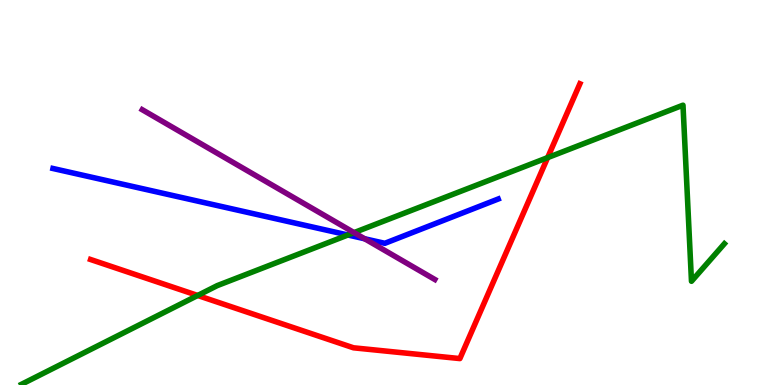[{'lines': ['blue', 'red'], 'intersections': []}, {'lines': ['green', 'red'], 'intersections': [{'x': 2.55, 'y': 2.33}, {'x': 7.07, 'y': 5.91}]}, {'lines': ['purple', 'red'], 'intersections': []}, {'lines': ['blue', 'green'], 'intersections': [{'x': 4.49, 'y': 3.9}]}, {'lines': ['blue', 'purple'], 'intersections': [{'x': 4.71, 'y': 3.8}]}, {'lines': ['green', 'purple'], 'intersections': [{'x': 4.57, 'y': 3.96}]}]